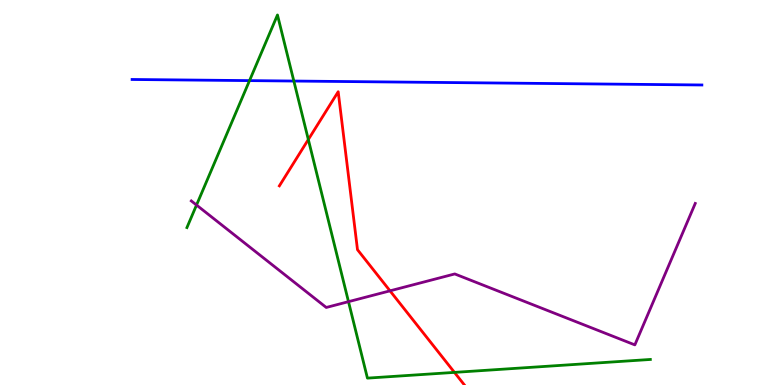[{'lines': ['blue', 'red'], 'intersections': []}, {'lines': ['green', 'red'], 'intersections': [{'x': 3.98, 'y': 6.38}, {'x': 5.86, 'y': 0.328}]}, {'lines': ['purple', 'red'], 'intersections': [{'x': 5.03, 'y': 2.45}]}, {'lines': ['blue', 'green'], 'intersections': [{'x': 3.22, 'y': 7.91}, {'x': 3.79, 'y': 7.9}]}, {'lines': ['blue', 'purple'], 'intersections': []}, {'lines': ['green', 'purple'], 'intersections': [{'x': 2.54, 'y': 4.67}, {'x': 4.5, 'y': 2.16}]}]